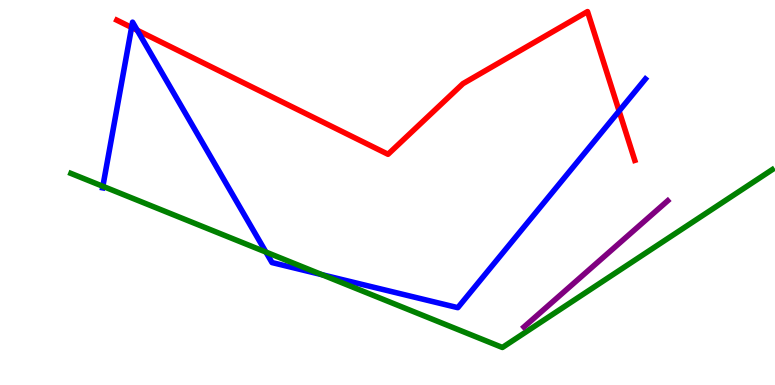[{'lines': ['blue', 'red'], 'intersections': [{'x': 1.7, 'y': 9.29}, {'x': 1.77, 'y': 9.21}, {'x': 7.99, 'y': 7.12}]}, {'lines': ['green', 'red'], 'intersections': []}, {'lines': ['purple', 'red'], 'intersections': []}, {'lines': ['blue', 'green'], 'intersections': [{'x': 1.33, 'y': 5.16}, {'x': 3.43, 'y': 3.45}, {'x': 4.15, 'y': 2.86}]}, {'lines': ['blue', 'purple'], 'intersections': []}, {'lines': ['green', 'purple'], 'intersections': []}]